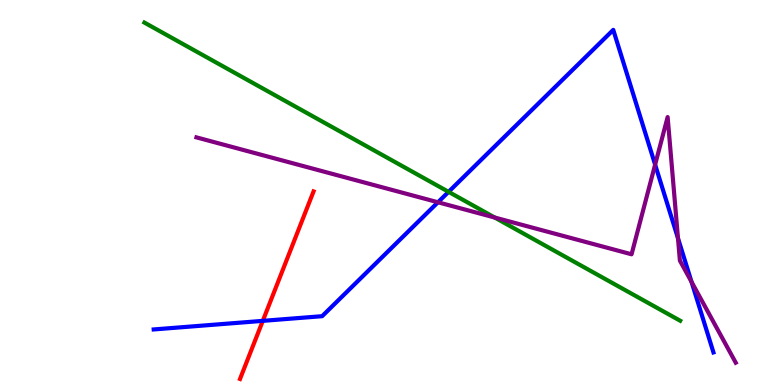[{'lines': ['blue', 'red'], 'intersections': [{'x': 3.39, 'y': 1.67}]}, {'lines': ['green', 'red'], 'intersections': []}, {'lines': ['purple', 'red'], 'intersections': []}, {'lines': ['blue', 'green'], 'intersections': [{'x': 5.79, 'y': 5.02}]}, {'lines': ['blue', 'purple'], 'intersections': [{'x': 5.65, 'y': 4.75}, {'x': 8.45, 'y': 5.72}, {'x': 8.75, 'y': 3.81}, {'x': 8.92, 'y': 2.68}]}, {'lines': ['green', 'purple'], 'intersections': [{'x': 6.38, 'y': 4.35}]}]